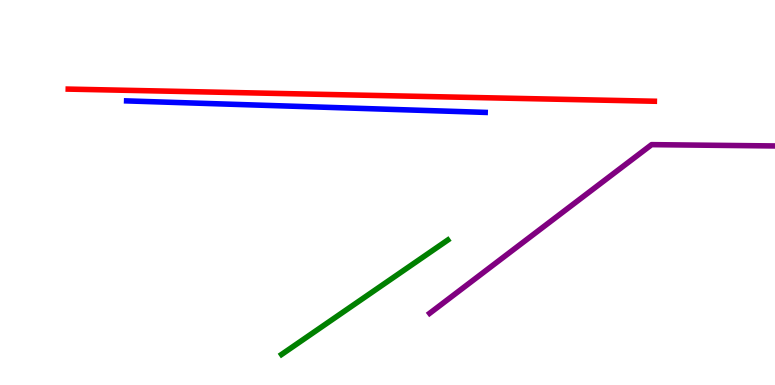[{'lines': ['blue', 'red'], 'intersections': []}, {'lines': ['green', 'red'], 'intersections': []}, {'lines': ['purple', 'red'], 'intersections': []}, {'lines': ['blue', 'green'], 'intersections': []}, {'lines': ['blue', 'purple'], 'intersections': []}, {'lines': ['green', 'purple'], 'intersections': []}]